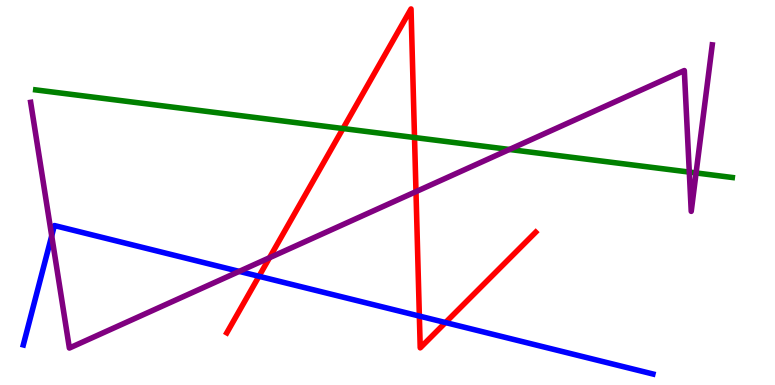[{'lines': ['blue', 'red'], 'intersections': [{'x': 3.34, 'y': 2.82}, {'x': 5.41, 'y': 1.79}, {'x': 5.75, 'y': 1.62}]}, {'lines': ['green', 'red'], 'intersections': [{'x': 4.43, 'y': 6.66}, {'x': 5.35, 'y': 6.43}]}, {'lines': ['purple', 'red'], 'intersections': [{'x': 3.48, 'y': 3.31}, {'x': 5.37, 'y': 5.02}]}, {'lines': ['blue', 'green'], 'intersections': []}, {'lines': ['blue', 'purple'], 'intersections': [{'x': 0.667, 'y': 3.87}, {'x': 3.09, 'y': 2.95}]}, {'lines': ['green', 'purple'], 'intersections': [{'x': 6.57, 'y': 6.12}, {'x': 8.89, 'y': 5.53}, {'x': 8.98, 'y': 5.51}]}]